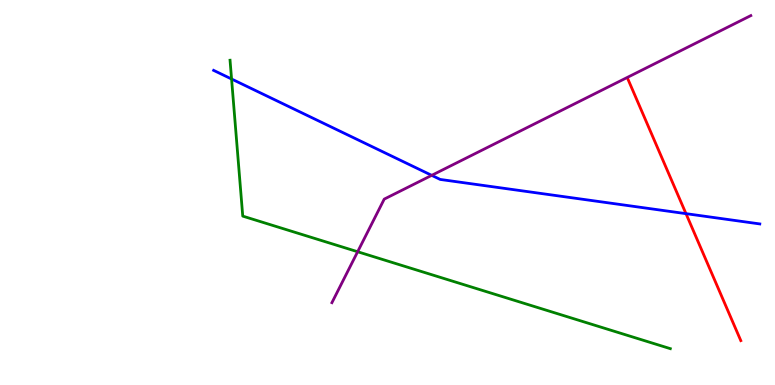[{'lines': ['blue', 'red'], 'intersections': [{'x': 8.85, 'y': 4.45}]}, {'lines': ['green', 'red'], 'intersections': []}, {'lines': ['purple', 'red'], 'intersections': []}, {'lines': ['blue', 'green'], 'intersections': [{'x': 2.99, 'y': 7.95}]}, {'lines': ['blue', 'purple'], 'intersections': [{'x': 5.57, 'y': 5.45}]}, {'lines': ['green', 'purple'], 'intersections': [{'x': 4.61, 'y': 3.46}]}]